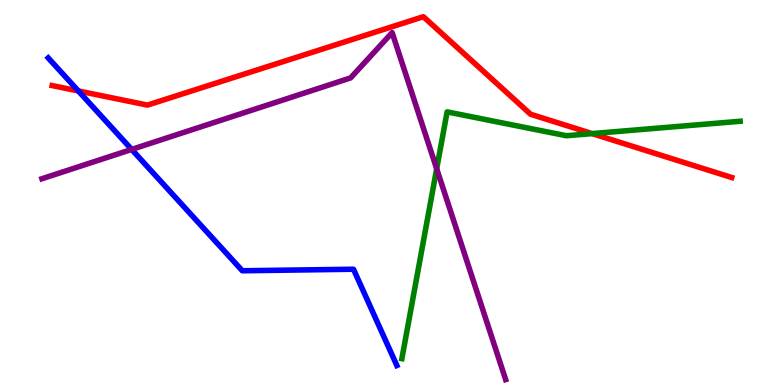[{'lines': ['blue', 'red'], 'intersections': [{'x': 1.01, 'y': 7.64}]}, {'lines': ['green', 'red'], 'intersections': [{'x': 7.64, 'y': 6.53}]}, {'lines': ['purple', 'red'], 'intersections': []}, {'lines': ['blue', 'green'], 'intersections': []}, {'lines': ['blue', 'purple'], 'intersections': [{'x': 1.7, 'y': 6.12}]}, {'lines': ['green', 'purple'], 'intersections': [{'x': 5.63, 'y': 5.62}]}]